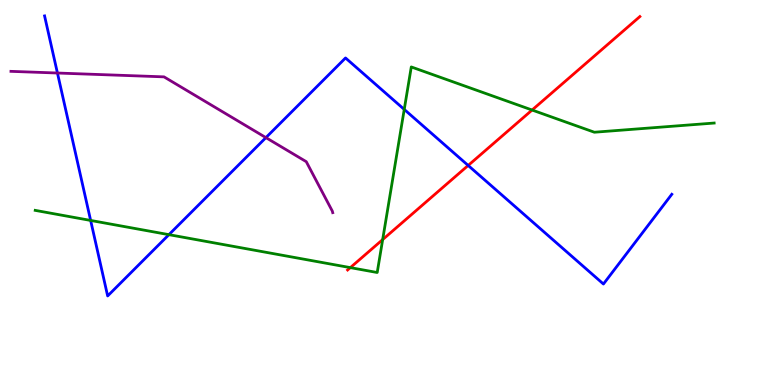[{'lines': ['blue', 'red'], 'intersections': [{'x': 6.04, 'y': 5.7}]}, {'lines': ['green', 'red'], 'intersections': [{'x': 4.52, 'y': 3.05}, {'x': 4.94, 'y': 3.78}, {'x': 6.87, 'y': 7.14}]}, {'lines': ['purple', 'red'], 'intersections': []}, {'lines': ['blue', 'green'], 'intersections': [{'x': 1.17, 'y': 4.27}, {'x': 2.18, 'y': 3.9}, {'x': 5.22, 'y': 7.16}]}, {'lines': ['blue', 'purple'], 'intersections': [{'x': 0.741, 'y': 8.1}, {'x': 3.43, 'y': 6.43}]}, {'lines': ['green', 'purple'], 'intersections': []}]